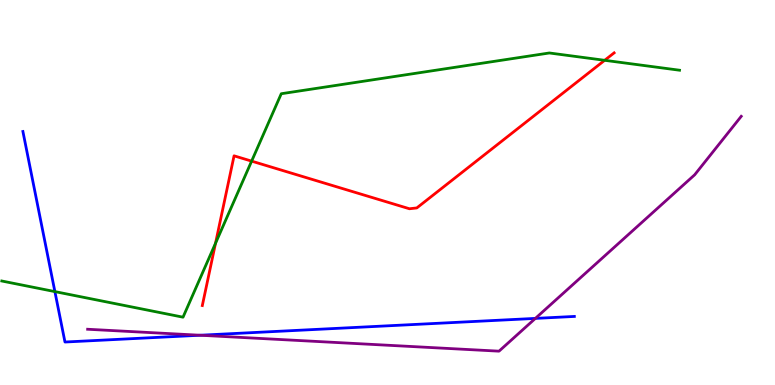[{'lines': ['blue', 'red'], 'intersections': []}, {'lines': ['green', 'red'], 'intersections': [{'x': 2.78, 'y': 3.68}, {'x': 3.25, 'y': 5.81}, {'x': 7.8, 'y': 8.43}]}, {'lines': ['purple', 'red'], 'intersections': []}, {'lines': ['blue', 'green'], 'intersections': [{'x': 0.708, 'y': 2.43}]}, {'lines': ['blue', 'purple'], 'intersections': [{'x': 2.58, 'y': 1.29}, {'x': 6.91, 'y': 1.73}]}, {'lines': ['green', 'purple'], 'intersections': []}]